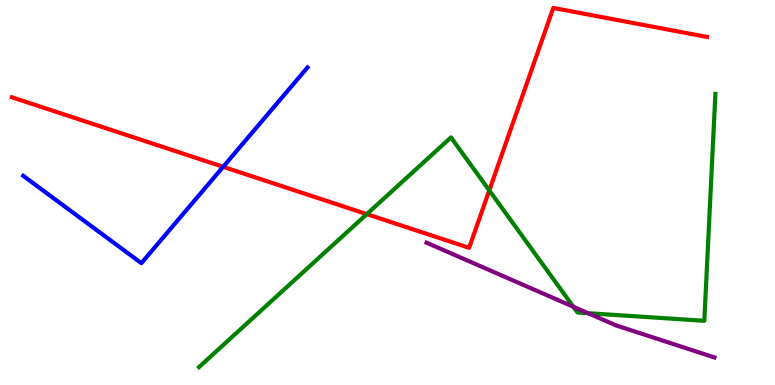[{'lines': ['blue', 'red'], 'intersections': [{'x': 2.88, 'y': 5.67}]}, {'lines': ['green', 'red'], 'intersections': [{'x': 4.73, 'y': 4.44}, {'x': 6.31, 'y': 5.05}]}, {'lines': ['purple', 'red'], 'intersections': []}, {'lines': ['blue', 'green'], 'intersections': []}, {'lines': ['blue', 'purple'], 'intersections': []}, {'lines': ['green', 'purple'], 'intersections': [{'x': 7.4, 'y': 2.03}, {'x': 7.59, 'y': 1.87}]}]